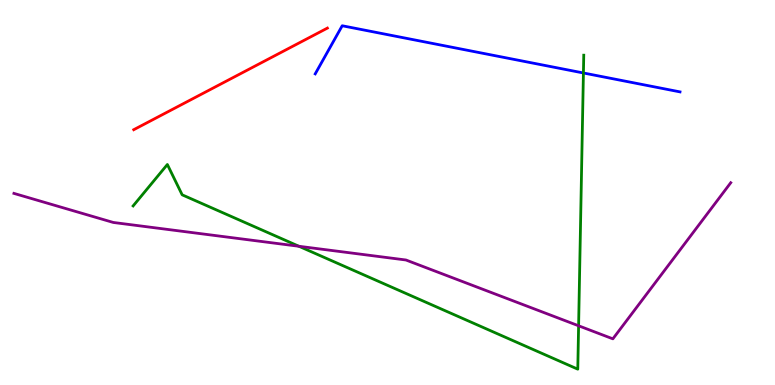[{'lines': ['blue', 'red'], 'intersections': []}, {'lines': ['green', 'red'], 'intersections': []}, {'lines': ['purple', 'red'], 'intersections': []}, {'lines': ['blue', 'green'], 'intersections': [{'x': 7.53, 'y': 8.1}]}, {'lines': ['blue', 'purple'], 'intersections': []}, {'lines': ['green', 'purple'], 'intersections': [{'x': 3.86, 'y': 3.6}, {'x': 7.47, 'y': 1.54}]}]